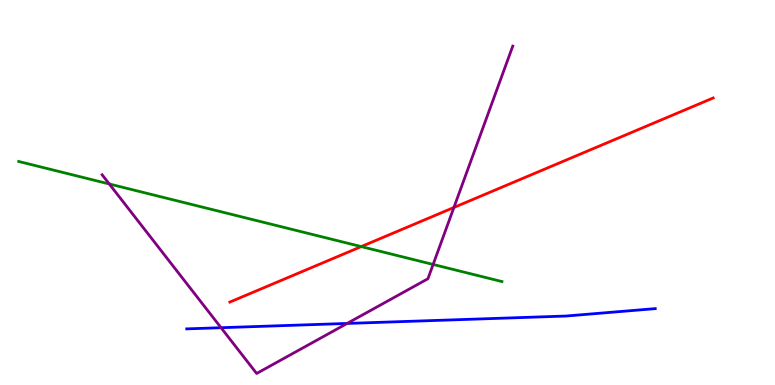[{'lines': ['blue', 'red'], 'intersections': []}, {'lines': ['green', 'red'], 'intersections': [{'x': 4.66, 'y': 3.59}]}, {'lines': ['purple', 'red'], 'intersections': [{'x': 5.86, 'y': 4.61}]}, {'lines': ['blue', 'green'], 'intersections': []}, {'lines': ['blue', 'purple'], 'intersections': [{'x': 2.85, 'y': 1.49}, {'x': 4.48, 'y': 1.6}]}, {'lines': ['green', 'purple'], 'intersections': [{'x': 1.41, 'y': 5.22}, {'x': 5.59, 'y': 3.13}]}]